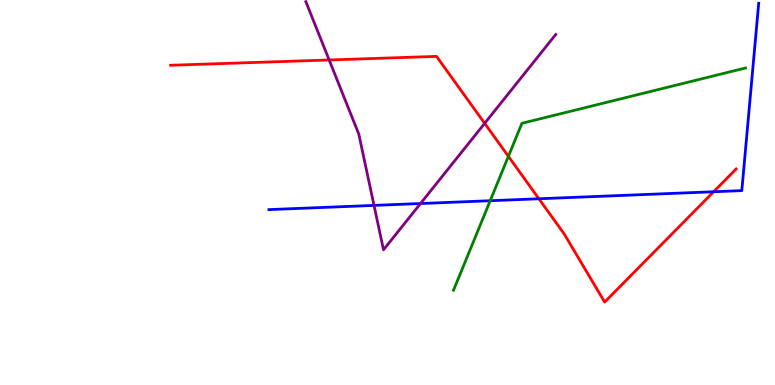[{'lines': ['blue', 'red'], 'intersections': [{'x': 6.95, 'y': 4.84}, {'x': 9.21, 'y': 5.02}]}, {'lines': ['green', 'red'], 'intersections': [{'x': 6.56, 'y': 5.94}]}, {'lines': ['purple', 'red'], 'intersections': [{'x': 4.25, 'y': 8.44}, {'x': 6.25, 'y': 6.8}]}, {'lines': ['blue', 'green'], 'intersections': [{'x': 6.33, 'y': 4.79}]}, {'lines': ['blue', 'purple'], 'intersections': [{'x': 4.83, 'y': 4.67}, {'x': 5.43, 'y': 4.71}]}, {'lines': ['green', 'purple'], 'intersections': []}]